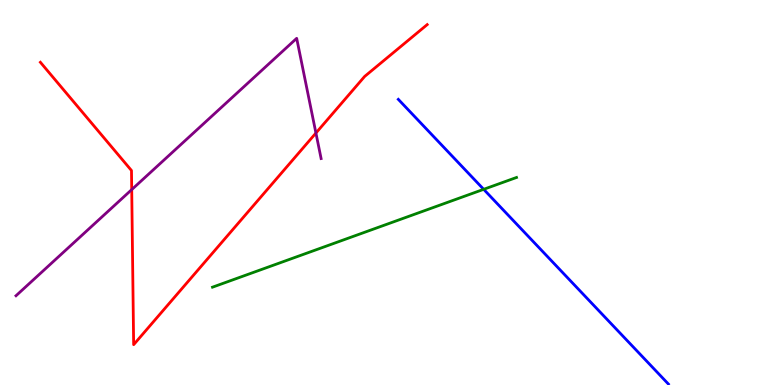[{'lines': ['blue', 'red'], 'intersections': []}, {'lines': ['green', 'red'], 'intersections': []}, {'lines': ['purple', 'red'], 'intersections': [{'x': 1.7, 'y': 5.08}, {'x': 4.08, 'y': 6.54}]}, {'lines': ['blue', 'green'], 'intersections': [{'x': 6.24, 'y': 5.08}]}, {'lines': ['blue', 'purple'], 'intersections': []}, {'lines': ['green', 'purple'], 'intersections': []}]